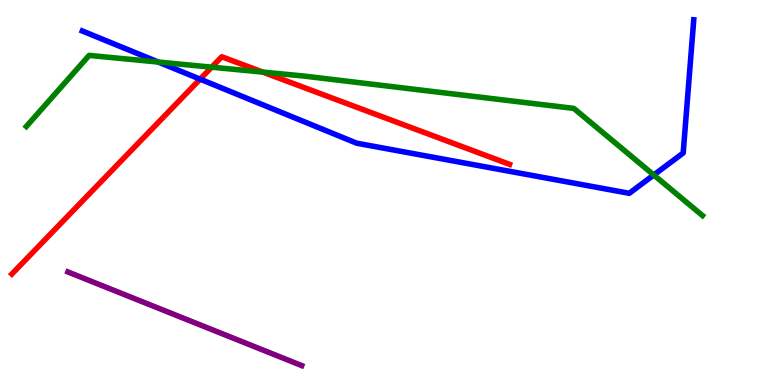[{'lines': ['blue', 'red'], 'intersections': [{'x': 2.58, 'y': 7.94}]}, {'lines': ['green', 'red'], 'intersections': [{'x': 2.73, 'y': 8.26}, {'x': 3.39, 'y': 8.13}]}, {'lines': ['purple', 'red'], 'intersections': []}, {'lines': ['blue', 'green'], 'intersections': [{'x': 2.04, 'y': 8.39}, {'x': 8.44, 'y': 5.45}]}, {'lines': ['blue', 'purple'], 'intersections': []}, {'lines': ['green', 'purple'], 'intersections': []}]